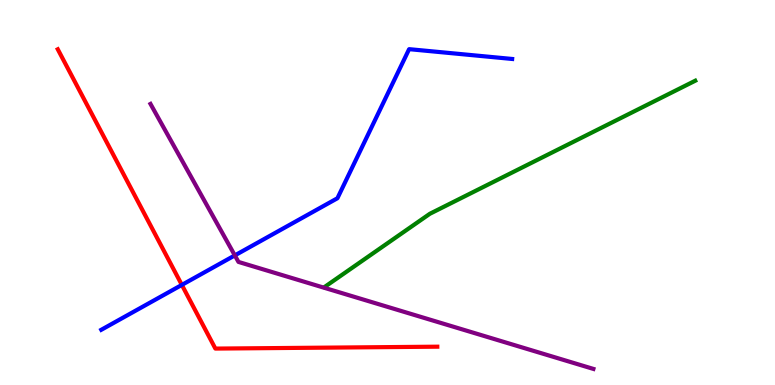[{'lines': ['blue', 'red'], 'intersections': [{'x': 2.35, 'y': 2.6}]}, {'lines': ['green', 'red'], 'intersections': []}, {'lines': ['purple', 'red'], 'intersections': []}, {'lines': ['blue', 'green'], 'intersections': []}, {'lines': ['blue', 'purple'], 'intersections': [{'x': 3.03, 'y': 3.37}]}, {'lines': ['green', 'purple'], 'intersections': []}]